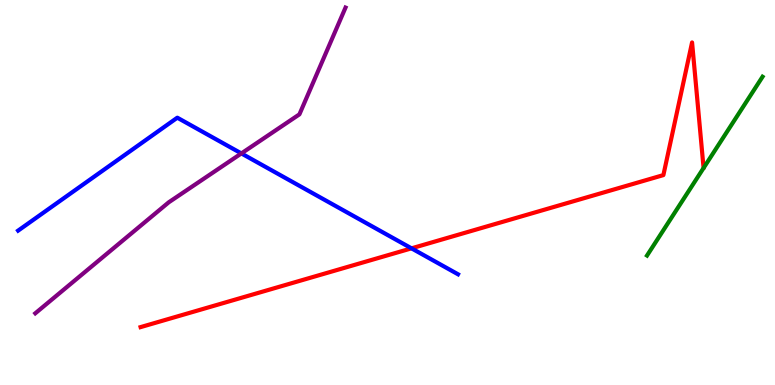[{'lines': ['blue', 'red'], 'intersections': [{'x': 5.31, 'y': 3.55}]}, {'lines': ['green', 'red'], 'intersections': []}, {'lines': ['purple', 'red'], 'intersections': []}, {'lines': ['blue', 'green'], 'intersections': []}, {'lines': ['blue', 'purple'], 'intersections': [{'x': 3.11, 'y': 6.01}]}, {'lines': ['green', 'purple'], 'intersections': []}]